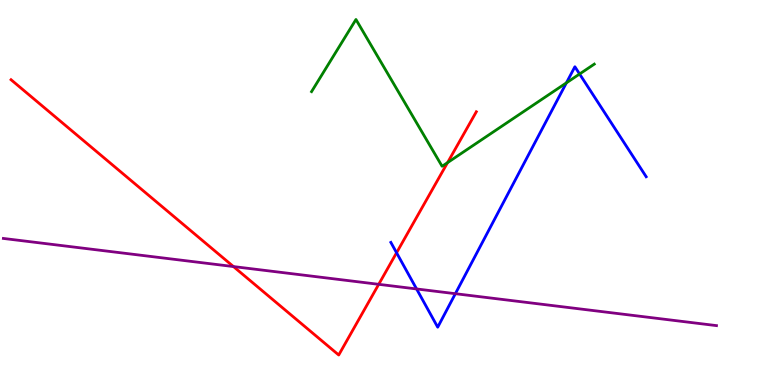[{'lines': ['blue', 'red'], 'intersections': [{'x': 5.12, 'y': 3.44}]}, {'lines': ['green', 'red'], 'intersections': [{'x': 5.77, 'y': 5.78}]}, {'lines': ['purple', 'red'], 'intersections': [{'x': 3.01, 'y': 3.08}, {'x': 4.89, 'y': 2.61}]}, {'lines': ['blue', 'green'], 'intersections': [{'x': 7.31, 'y': 7.85}, {'x': 7.48, 'y': 8.08}]}, {'lines': ['blue', 'purple'], 'intersections': [{'x': 5.38, 'y': 2.49}, {'x': 5.88, 'y': 2.37}]}, {'lines': ['green', 'purple'], 'intersections': []}]